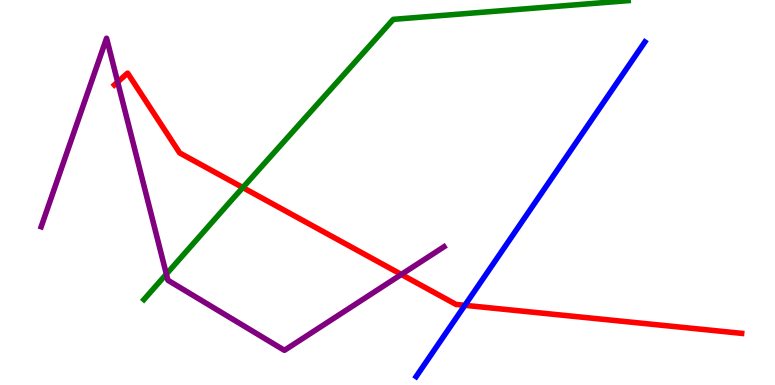[{'lines': ['blue', 'red'], 'intersections': [{'x': 6.0, 'y': 2.07}]}, {'lines': ['green', 'red'], 'intersections': [{'x': 3.13, 'y': 5.13}]}, {'lines': ['purple', 'red'], 'intersections': [{'x': 1.52, 'y': 7.87}, {'x': 5.18, 'y': 2.87}]}, {'lines': ['blue', 'green'], 'intersections': []}, {'lines': ['blue', 'purple'], 'intersections': []}, {'lines': ['green', 'purple'], 'intersections': [{'x': 2.15, 'y': 2.88}]}]